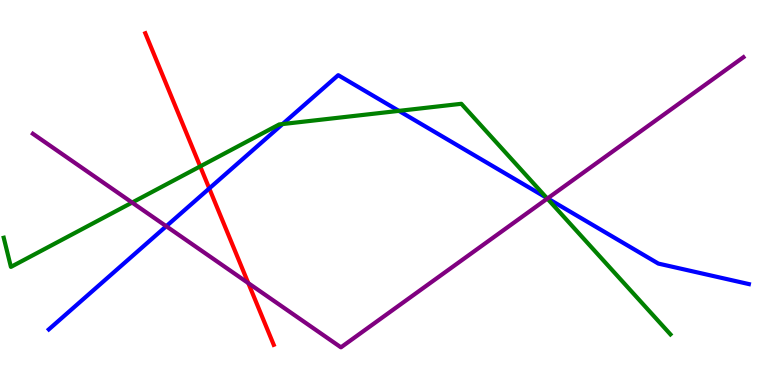[{'lines': ['blue', 'red'], 'intersections': [{'x': 2.7, 'y': 5.11}]}, {'lines': ['green', 'red'], 'intersections': [{'x': 2.58, 'y': 5.68}]}, {'lines': ['purple', 'red'], 'intersections': [{'x': 3.2, 'y': 2.65}]}, {'lines': ['blue', 'green'], 'intersections': [{'x': 3.65, 'y': 6.78}, {'x': 5.15, 'y': 7.12}, {'x': 7.05, 'y': 4.86}]}, {'lines': ['blue', 'purple'], 'intersections': [{'x': 2.15, 'y': 4.12}, {'x': 7.07, 'y': 4.85}]}, {'lines': ['green', 'purple'], 'intersections': [{'x': 1.7, 'y': 4.74}, {'x': 7.06, 'y': 4.84}]}]